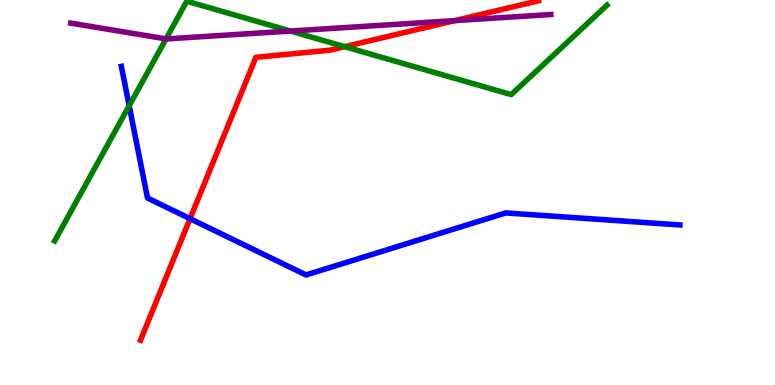[{'lines': ['blue', 'red'], 'intersections': [{'x': 2.45, 'y': 4.32}]}, {'lines': ['green', 'red'], 'intersections': [{'x': 4.45, 'y': 8.79}]}, {'lines': ['purple', 'red'], 'intersections': [{'x': 5.87, 'y': 9.46}]}, {'lines': ['blue', 'green'], 'intersections': [{'x': 1.67, 'y': 7.25}]}, {'lines': ['blue', 'purple'], 'intersections': []}, {'lines': ['green', 'purple'], 'intersections': [{'x': 2.14, 'y': 8.99}, {'x': 3.75, 'y': 9.19}]}]